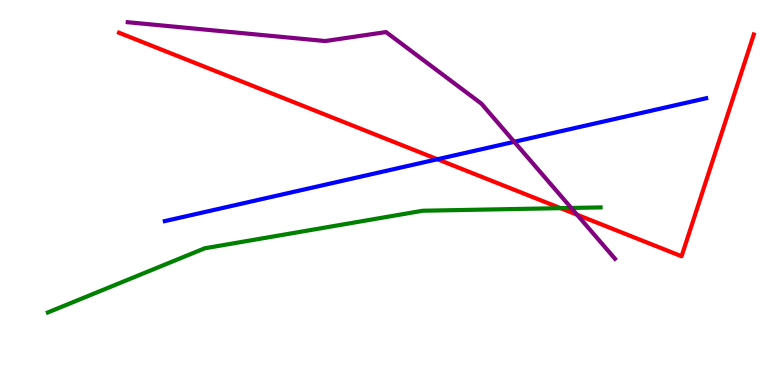[{'lines': ['blue', 'red'], 'intersections': [{'x': 5.64, 'y': 5.86}]}, {'lines': ['green', 'red'], 'intersections': [{'x': 7.23, 'y': 4.59}]}, {'lines': ['purple', 'red'], 'intersections': [{'x': 7.45, 'y': 4.42}]}, {'lines': ['blue', 'green'], 'intersections': []}, {'lines': ['blue', 'purple'], 'intersections': [{'x': 6.64, 'y': 6.32}]}, {'lines': ['green', 'purple'], 'intersections': [{'x': 7.37, 'y': 4.6}]}]